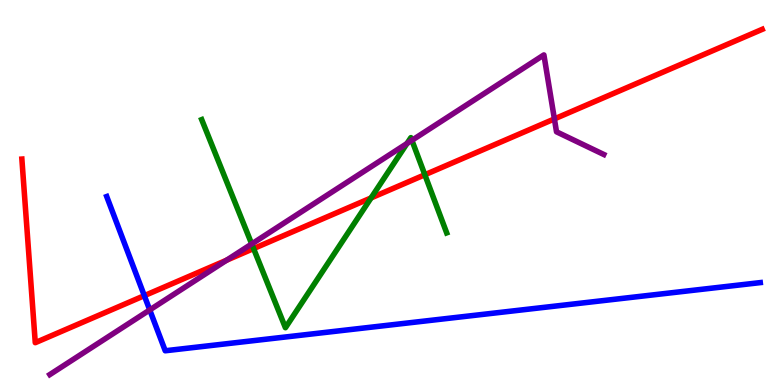[{'lines': ['blue', 'red'], 'intersections': [{'x': 1.86, 'y': 2.32}]}, {'lines': ['green', 'red'], 'intersections': [{'x': 3.27, 'y': 3.54}, {'x': 4.79, 'y': 4.86}, {'x': 5.48, 'y': 5.46}]}, {'lines': ['purple', 'red'], 'intersections': [{'x': 2.92, 'y': 3.24}, {'x': 7.15, 'y': 6.91}]}, {'lines': ['blue', 'green'], 'intersections': []}, {'lines': ['blue', 'purple'], 'intersections': [{'x': 1.93, 'y': 1.95}]}, {'lines': ['green', 'purple'], 'intersections': [{'x': 3.25, 'y': 3.66}, {'x': 5.25, 'y': 6.27}, {'x': 5.31, 'y': 6.36}]}]